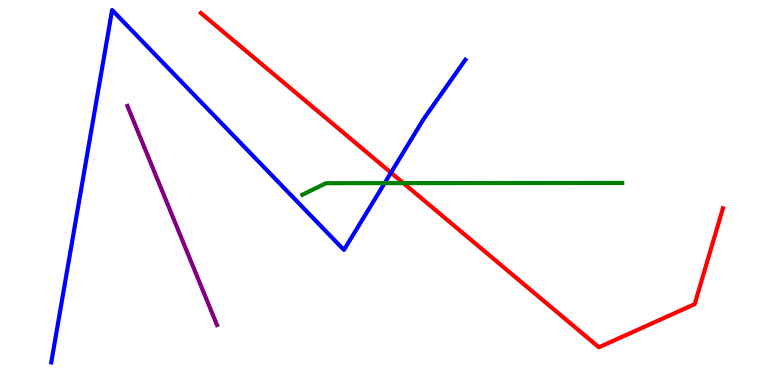[{'lines': ['blue', 'red'], 'intersections': [{'x': 5.04, 'y': 5.51}]}, {'lines': ['green', 'red'], 'intersections': [{'x': 5.21, 'y': 5.24}]}, {'lines': ['purple', 'red'], 'intersections': []}, {'lines': ['blue', 'green'], 'intersections': [{'x': 4.96, 'y': 5.24}]}, {'lines': ['blue', 'purple'], 'intersections': []}, {'lines': ['green', 'purple'], 'intersections': []}]